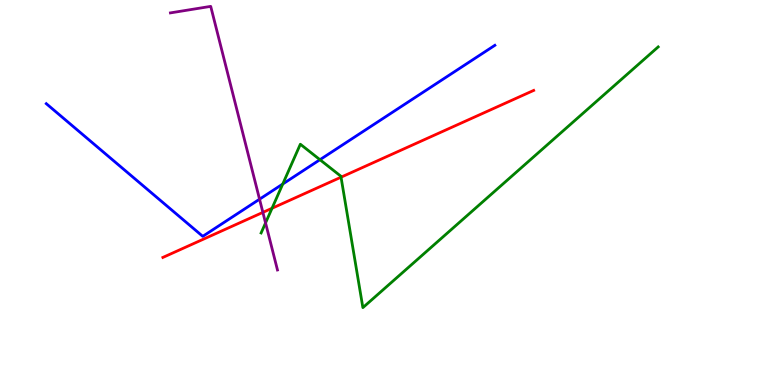[{'lines': ['blue', 'red'], 'intersections': []}, {'lines': ['green', 'red'], 'intersections': [{'x': 3.51, 'y': 4.59}, {'x': 4.4, 'y': 5.4}]}, {'lines': ['purple', 'red'], 'intersections': [{'x': 3.39, 'y': 4.48}]}, {'lines': ['blue', 'green'], 'intersections': [{'x': 3.65, 'y': 5.22}, {'x': 4.13, 'y': 5.85}]}, {'lines': ['blue', 'purple'], 'intersections': [{'x': 3.35, 'y': 4.83}]}, {'lines': ['green', 'purple'], 'intersections': [{'x': 3.43, 'y': 4.21}]}]